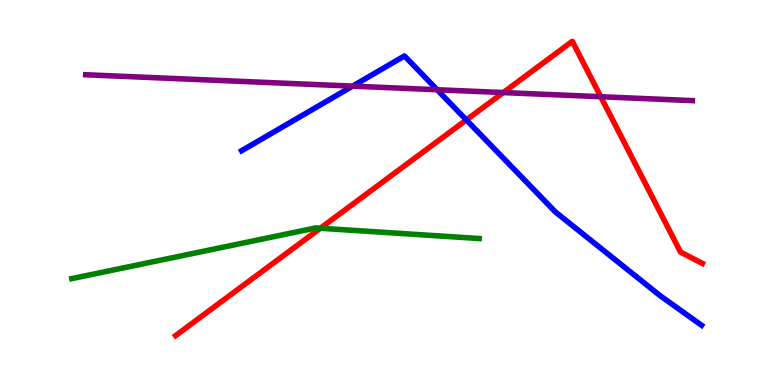[{'lines': ['blue', 'red'], 'intersections': [{'x': 6.02, 'y': 6.88}]}, {'lines': ['green', 'red'], 'intersections': [{'x': 4.13, 'y': 4.07}]}, {'lines': ['purple', 'red'], 'intersections': [{'x': 6.49, 'y': 7.6}, {'x': 7.75, 'y': 7.49}]}, {'lines': ['blue', 'green'], 'intersections': []}, {'lines': ['blue', 'purple'], 'intersections': [{'x': 4.55, 'y': 7.76}, {'x': 5.64, 'y': 7.67}]}, {'lines': ['green', 'purple'], 'intersections': []}]